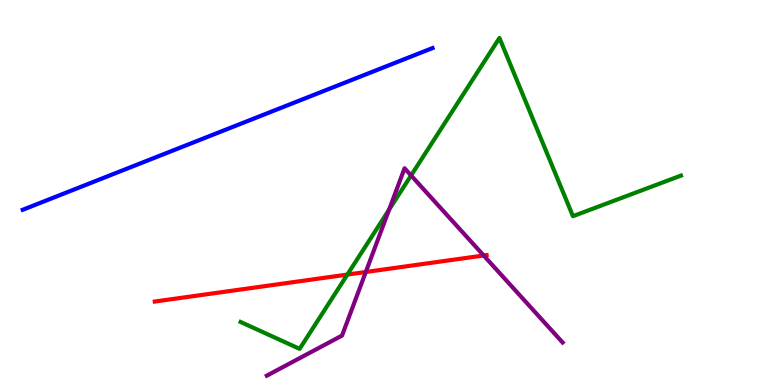[{'lines': ['blue', 'red'], 'intersections': []}, {'lines': ['green', 'red'], 'intersections': [{'x': 4.48, 'y': 2.87}]}, {'lines': ['purple', 'red'], 'intersections': [{'x': 4.72, 'y': 2.94}, {'x': 6.24, 'y': 3.36}]}, {'lines': ['blue', 'green'], 'intersections': []}, {'lines': ['blue', 'purple'], 'intersections': []}, {'lines': ['green', 'purple'], 'intersections': [{'x': 5.02, 'y': 4.55}, {'x': 5.3, 'y': 5.44}]}]